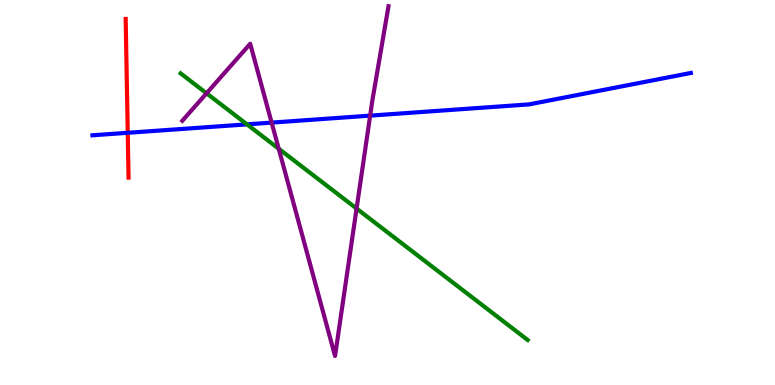[{'lines': ['blue', 'red'], 'intersections': [{'x': 1.65, 'y': 6.55}]}, {'lines': ['green', 'red'], 'intersections': []}, {'lines': ['purple', 'red'], 'intersections': []}, {'lines': ['blue', 'green'], 'intersections': [{'x': 3.19, 'y': 6.77}]}, {'lines': ['blue', 'purple'], 'intersections': [{'x': 3.5, 'y': 6.82}, {'x': 4.78, 'y': 7.0}]}, {'lines': ['green', 'purple'], 'intersections': [{'x': 2.67, 'y': 7.58}, {'x': 3.6, 'y': 6.14}, {'x': 4.6, 'y': 4.58}]}]